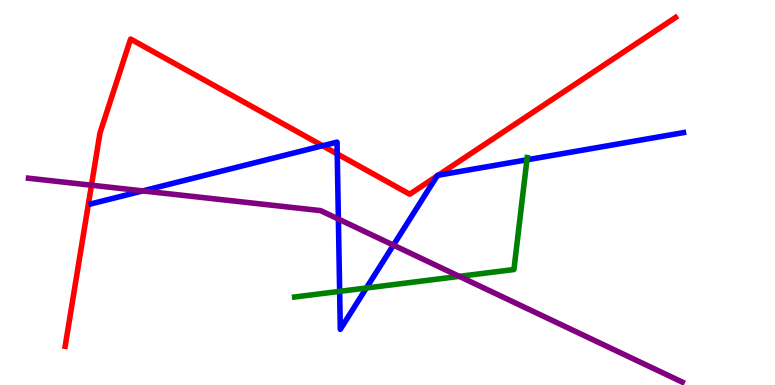[{'lines': ['blue', 'red'], 'intersections': [{'x': 4.16, 'y': 6.21}, {'x': 4.35, 'y': 6.0}, {'x': 5.64, 'y': 5.43}, {'x': 5.66, 'y': 5.45}]}, {'lines': ['green', 'red'], 'intersections': []}, {'lines': ['purple', 'red'], 'intersections': [{'x': 1.18, 'y': 5.19}]}, {'lines': ['blue', 'green'], 'intersections': [{'x': 4.38, 'y': 2.43}, {'x': 4.73, 'y': 2.52}, {'x': 6.8, 'y': 5.85}]}, {'lines': ['blue', 'purple'], 'intersections': [{'x': 1.84, 'y': 5.04}, {'x': 4.37, 'y': 4.31}, {'x': 5.08, 'y': 3.63}]}, {'lines': ['green', 'purple'], 'intersections': [{'x': 5.93, 'y': 2.82}]}]